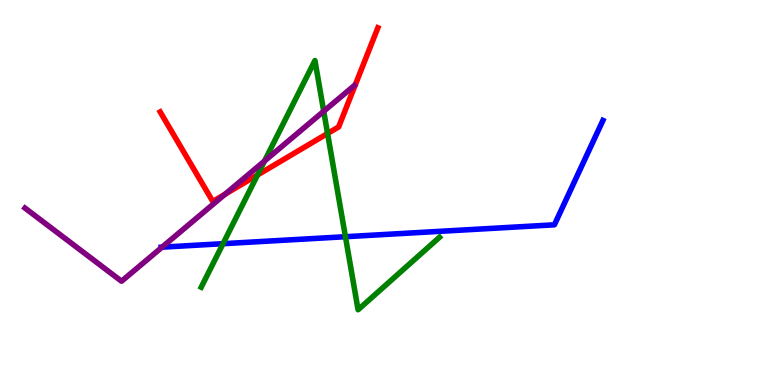[{'lines': ['blue', 'red'], 'intersections': []}, {'lines': ['green', 'red'], 'intersections': [{'x': 3.32, 'y': 5.45}, {'x': 4.23, 'y': 6.53}]}, {'lines': ['purple', 'red'], 'intersections': [{'x': 2.9, 'y': 4.95}]}, {'lines': ['blue', 'green'], 'intersections': [{'x': 2.88, 'y': 3.67}, {'x': 4.46, 'y': 3.85}]}, {'lines': ['blue', 'purple'], 'intersections': [{'x': 2.09, 'y': 3.58}]}, {'lines': ['green', 'purple'], 'intersections': [{'x': 3.41, 'y': 5.82}, {'x': 4.18, 'y': 7.11}]}]